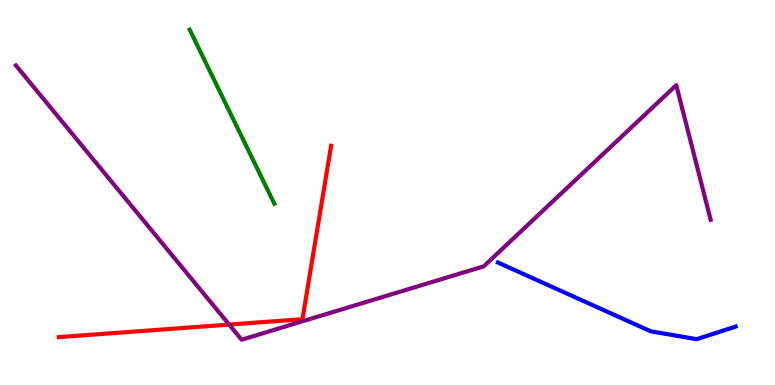[{'lines': ['blue', 'red'], 'intersections': []}, {'lines': ['green', 'red'], 'intersections': []}, {'lines': ['purple', 'red'], 'intersections': [{'x': 2.96, 'y': 1.57}]}, {'lines': ['blue', 'green'], 'intersections': []}, {'lines': ['blue', 'purple'], 'intersections': []}, {'lines': ['green', 'purple'], 'intersections': []}]